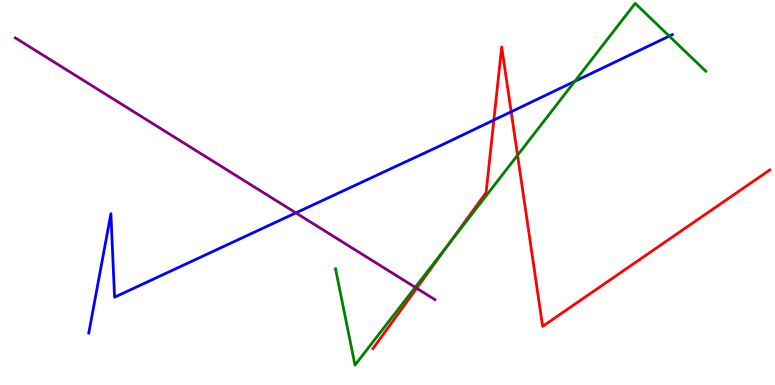[{'lines': ['blue', 'red'], 'intersections': [{'x': 6.37, 'y': 6.88}, {'x': 6.6, 'y': 7.1}]}, {'lines': ['green', 'red'], 'intersections': [{'x': 5.79, 'y': 3.66}, {'x': 6.68, 'y': 5.97}]}, {'lines': ['purple', 'red'], 'intersections': [{'x': 5.38, 'y': 2.51}]}, {'lines': ['blue', 'green'], 'intersections': [{'x': 7.42, 'y': 7.89}, {'x': 8.64, 'y': 9.06}]}, {'lines': ['blue', 'purple'], 'intersections': [{'x': 3.82, 'y': 4.47}]}, {'lines': ['green', 'purple'], 'intersections': [{'x': 5.36, 'y': 2.54}]}]